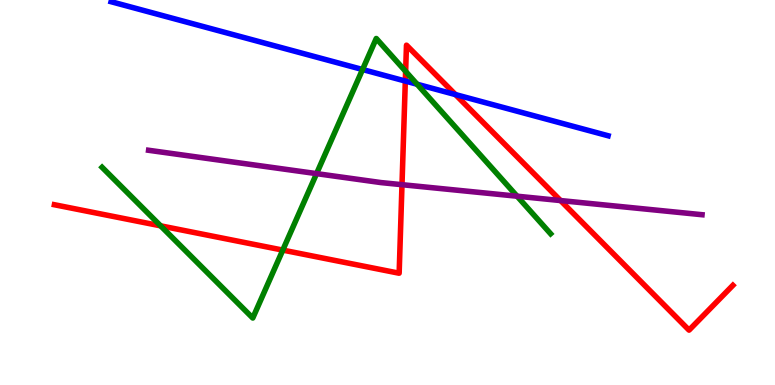[{'lines': ['blue', 'red'], 'intersections': [{'x': 5.23, 'y': 7.89}, {'x': 5.88, 'y': 7.54}]}, {'lines': ['green', 'red'], 'intersections': [{'x': 2.07, 'y': 4.13}, {'x': 3.65, 'y': 3.5}, {'x': 5.23, 'y': 8.15}]}, {'lines': ['purple', 'red'], 'intersections': [{'x': 5.19, 'y': 5.2}, {'x': 7.23, 'y': 4.79}]}, {'lines': ['blue', 'green'], 'intersections': [{'x': 4.68, 'y': 8.19}, {'x': 5.38, 'y': 7.81}]}, {'lines': ['blue', 'purple'], 'intersections': []}, {'lines': ['green', 'purple'], 'intersections': [{'x': 4.08, 'y': 5.49}, {'x': 6.67, 'y': 4.9}]}]